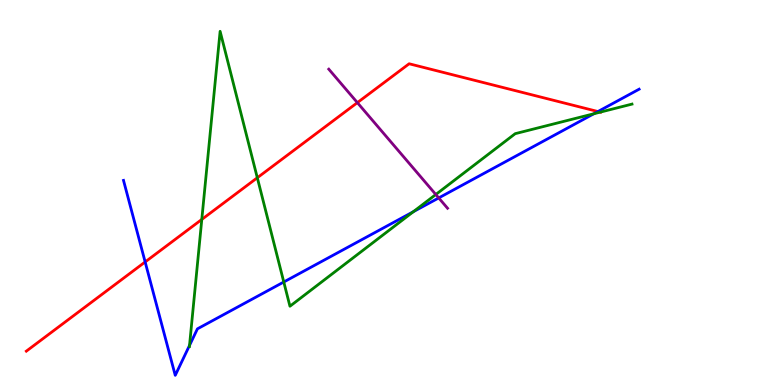[{'lines': ['blue', 'red'], 'intersections': [{'x': 1.87, 'y': 3.2}, {'x': 7.72, 'y': 7.1}]}, {'lines': ['green', 'red'], 'intersections': [{'x': 2.6, 'y': 4.3}, {'x': 3.32, 'y': 5.38}, {'x': 7.75, 'y': 7.09}]}, {'lines': ['purple', 'red'], 'intersections': [{'x': 4.61, 'y': 7.33}]}, {'lines': ['blue', 'green'], 'intersections': [{'x': 2.45, 'y': 1.03}, {'x': 3.66, 'y': 2.68}, {'x': 5.33, 'y': 4.5}, {'x': 7.66, 'y': 7.05}]}, {'lines': ['blue', 'purple'], 'intersections': [{'x': 5.66, 'y': 4.86}]}, {'lines': ['green', 'purple'], 'intersections': [{'x': 5.62, 'y': 4.95}]}]